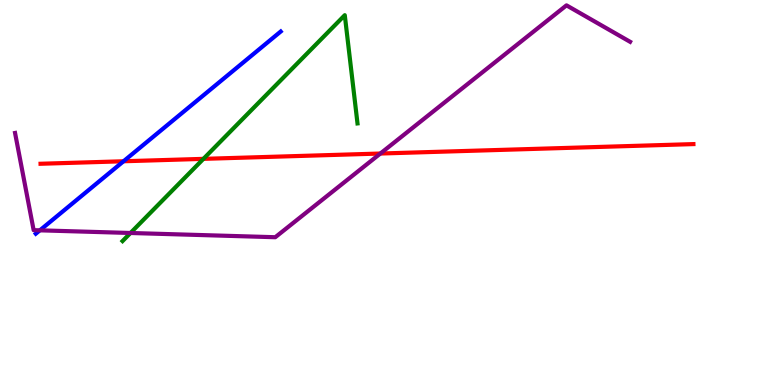[{'lines': ['blue', 'red'], 'intersections': [{'x': 1.59, 'y': 5.81}]}, {'lines': ['green', 'red'], 'intersections': [{'x': 2.62, 'y': 5.87}]}, {'lines': ['purple', 'red'], 'intersections': [{'x': 4.91, 'y': 6.01}]}, {'lines': ['blue', 'green'], 'intersections': []}, {'lines': ['blue', 'purple'], 'intersections': [{'x': 0.514, 'y': 4.02}]}, {'lines': ['green', 'purple'], 'intersections': [{'x': 1.68, 'y': 3.95}]}]